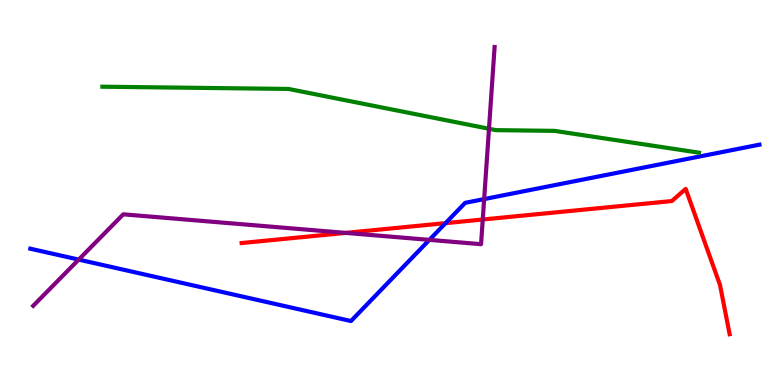[{'lines': ['blue', 'red'], 'intersections': [{'x': 5.75, 'y': 4.2}]}, {'lines': ['green', 'red'], 'intersections': []}, {'lines': ['purple', 'red'], 'intersections': [{'x': 4.46, 'y': 3.95}, {'x': 6.23, 'y': 4.3}]}, {'lines': ['blue', 'green'], 'intersections': []}, {'lines': ['blue', 'purple'], 'intersections': [{'x': 1.02, 'y': 3.26}, {'x': 5.54, 'y': 3.77}, {'x': 6.25, 'y': 4.83}]}, {'lines': ['green', 'purple'], 'intersections': [{'x': 6.31, 'y': 6.66}]}]